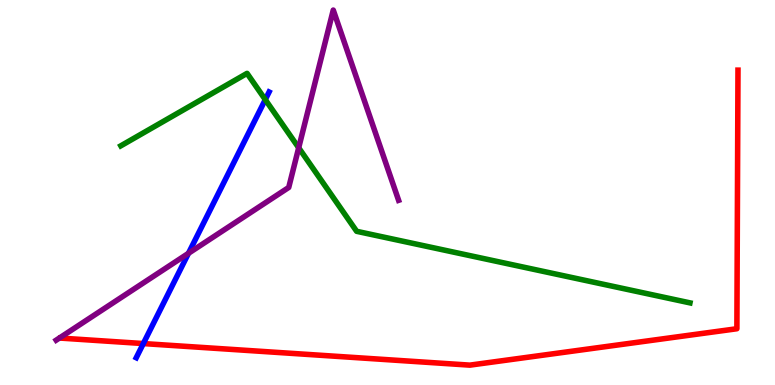[{'lines': ['blue', 'red'], 'intersections': [{'x': 1.85, 'y': 1.08}]}, {'lines': ['green', 'red'], 'intersections': []}, {'lines': ['purple', 'red'], 'intersections': []}, {'lines': ['blue', 'green'], 'intersections': [{'x': 3.42, 'y': 7.41}]}, {'lines': ['blue', 'purple'], 'intersections': [{'x': 2.43, 'y': 3.42}]}, {'lines': ['green', 'purple'], 'intersections': [{'x': 3.85, 'y': 6.16}]}]